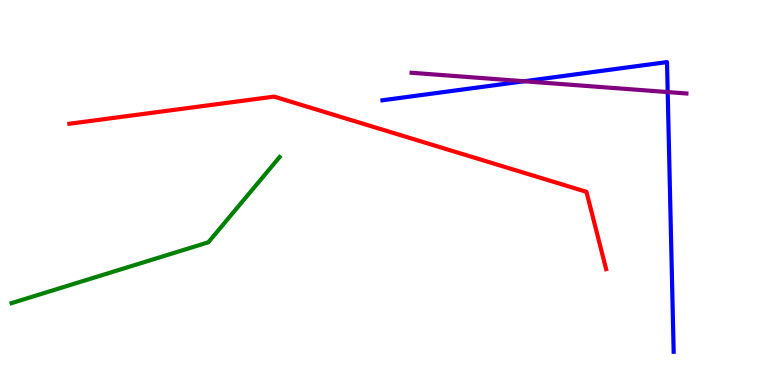[{'lines': ['blue', 'red'], 'intersections': []}, {'lines': ['green', 'red'], 'intersections': []}, {'lines': ['purple', 'red'], 'intersections': []}, {'lines': ['blue', 'green'], 'intersections': []}, {'lines': ['blue', 'purple'], 'intersections': [{'x': 6.76, 'y': 7.89}, {'x': 8.62, 'y': 7.61}]}, {'lines': ['green', 'purple'], 'intersections': []}]